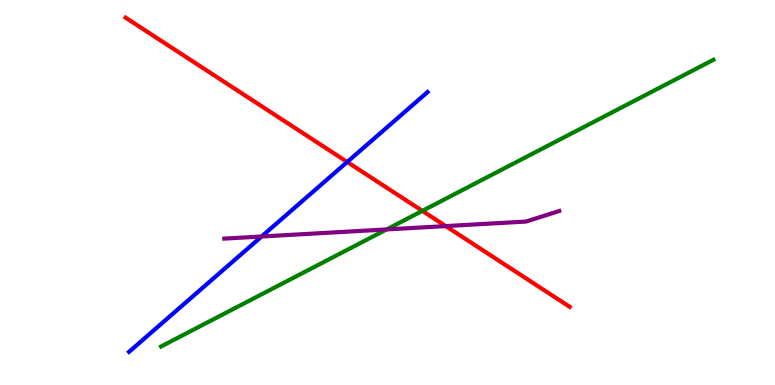[{'lines': ['blue', 'red'], 'intersections': [{'x': 4.48, 'y': 5.79}]}, {'lines': ['green', 'red'], 'intersections': [{'x': 5.45, 'y': 4.52}]}, {'lines': ['purple', 'red'], 'intersections': [{'x': 5.75, 'y': 4.13}]}, {'lines': ['blue', 'green'], 'intersections': []}, {'lines': ['blue', 'purple'], 'intersections': [{'x': 3.38, 'y': 3.86}]}, {'lines': ['green', 'purple'], 'intersections': [{'x': 4.99, 'y': 4.04}]}]